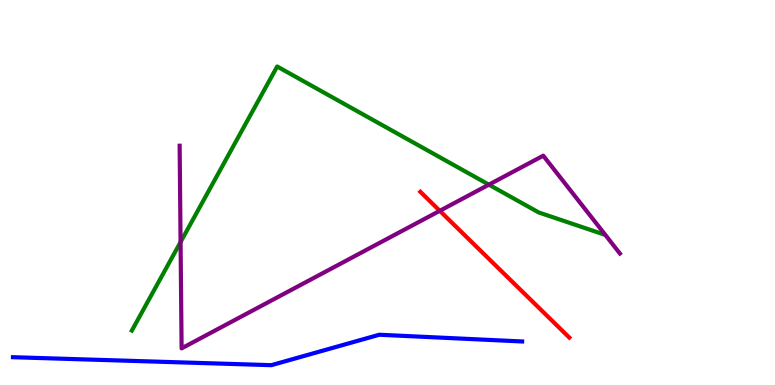[{'lines': ['blue', 'red'], 'intersections': []}, {'lines': ['green', 'red'], 'intersections': []}, {'lines': ['purple', 'red'], 'intersections': [{'x': 5.67, 'y': 4.52}]}, {'lines': ['blue', 'green'], 'intersections': []}, {'lines': ['blue', 'purple'], 'intersections': []}, {'lines': ['green', 'purple'], 'intersections': [{'x': 2.33, 'y': 3.71}, {'x': 6.31, 'y': 5.2}]}]